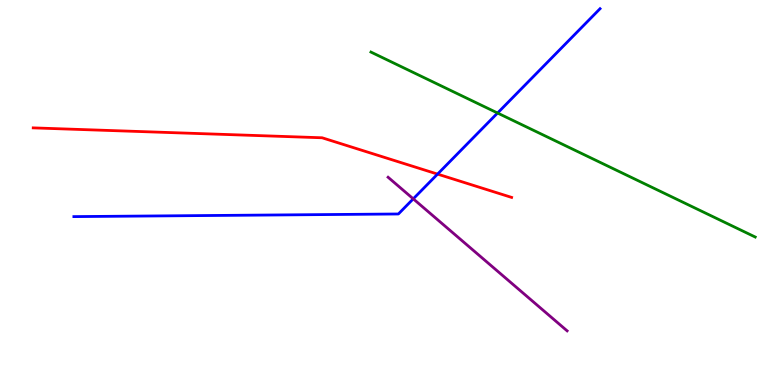[{'lines': ['blue', 'red'], 'intersections': [{'x': 5.65, 'y': 5.48}]}, {'lines': ['green', 'red'], 'intersections': []}, {'lines': ['purple', 'red'], 'intersections': []}, {'lines': ['blue', 'green'], 'intersections': [{'x': 6.42, 'y': 7.06}]}, {'lines': ['blue', 'purple'], 'intersections': [{'x': 5.33, 'y': 4.84}]}, {'lines': ['green', 'purple'], 'intersections': []}]